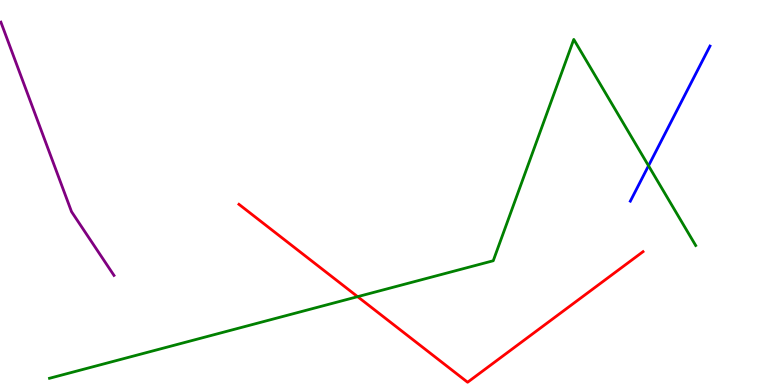[{'lines': ['blue', 'red'], 'intersections': []}, {'lines': ['green', 'red'], 'intersections': [{'x': 4.61, 'y': 2.29}]}, {'lines': ['purple', 'red'], 'intersections': []}, {'lines': ['blue', 'green'], 'intersections': [{'x': 8.37, 'y': 5.69}]}, {'lines': ['blue', 'purple'], 'intersections': []}, {'lines': ['green', 'purple'], 'intersections': []}]